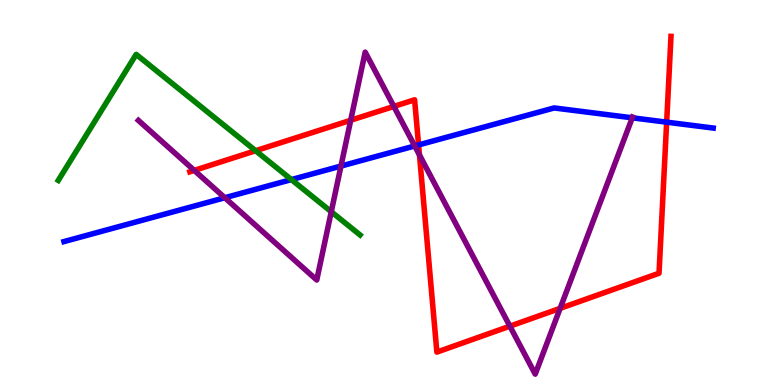[{'lines': ['blue', 'red'], 'intersections': [{'x': 5.4, 'y': 6.24}, {'x': 8.6, 'y': 6.83}]}, {'lines': ['green', 'red'], 'intersections': [{'x': 3.3, 'y': 6.08}]}, {'lines': ['purple', 'red'], 'intersections': [{'x': 2.51, 'y': 5.57}, {'x': 4.53, 'y': 6.88}, {'x': 5.08, 'y': 7.24}, {'x': 5.41, 'y': 5.98}, {'x': 6.58, 'y': 1.53}, {'x': 7.23, 'y': 1.99}]}, {'lines': ['blue', 'green'], 'intersections': [{'x': 3.76, 'y': 5.34}]}, {'lines': ['blue', 'purple'], 'intersections': [{'x': 2.9, 'y': 4.86}, {'x': 4.4, 'y': 5.69}, {'x': 5.35, 'y': 6.21}, {'x': 8.16, 'y': 6.94}]}, {'lines': ['green', 'purple'], 'intersections': [{'x': 4.27, 'y': 4.5}]}]